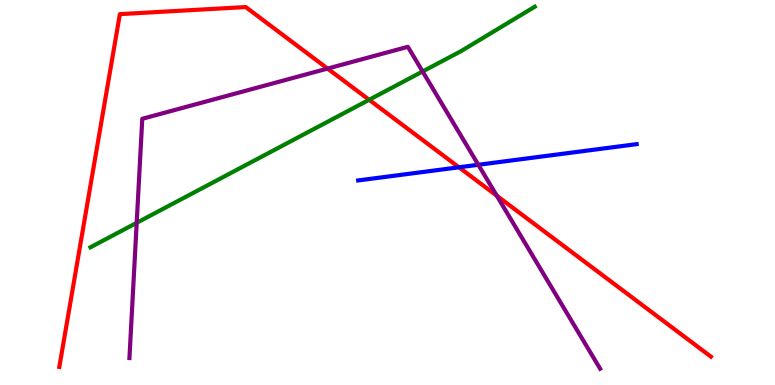[{'lines': ['blue', 'red'], 'intersections': [{'x': 5.92, 'y': 5.65}]}, {'lines': ['green', 'red'], 'intersections': [{'x': 4.76, 'y': 7.41}]}, {'lines': ['purple', 'red'], 'intersections': [{'x': 4.23, 'y': 8.22}, {'x': 6.41, 'y': 4.92}]}, {'lines': ['blue', 'green'], 'intersections': []}, {'lines': ['blue', 'purple'], 'intersections': [{'x': 6.17, 'y': 5.72}]}, {'lines': ['green', 'purple'], 'intersections': [{'x': 1.76, 'y': 4.21}, {'x': 5.45, 'y': 8.14}]}]